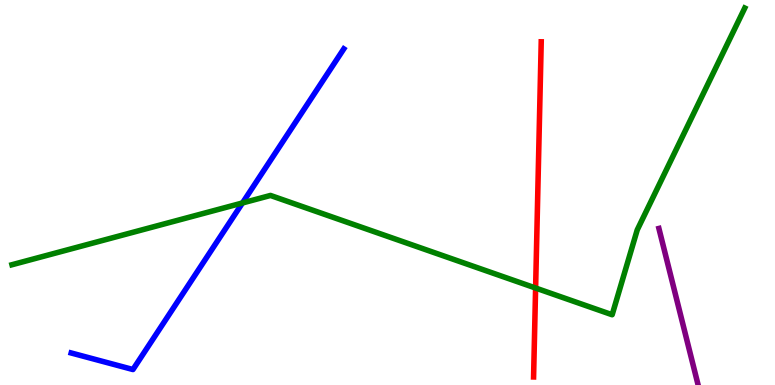[{'lines': ['blue', 'red'], 'intersections': []}, {'lines': ['green', 'red'], 'intersections': [{'x': 6.91, 'y': 2.52}]}, {'lines': ['purple', 'red'], 'intersections': []}, {'lines': ['blue', 'green'], 'intersections': [{'x': 3.13, 'y': 4.73}]}, {'lines': ['blue', 'purple'], 'intersections': []}, {'lines': ['green', 'purple'], 'intersections': []}]